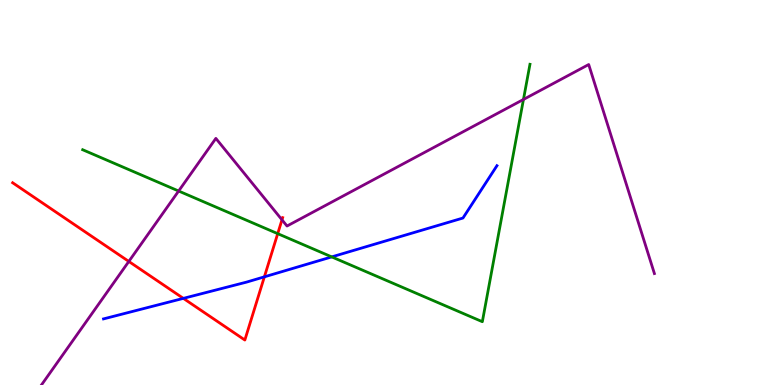[{'lines': ['blue', 'red'], 'intersections': [{'x': 2.37, 'y': 2.25}, {'x': 3.41, 'y': 2.81}]}, {'lines': ['green', 'red'], 'intersections': [{'x': 3.58, 'y': 3.93}]}, {'lines': ['purple', 'red'], 'intersections': [{'x': 1.66, 'y': 3.21}, {'x': 3.64, 'y': 4.29}]}, {'lines': ['blue', 'green'], 'intersections': [{'x': 4.28, 'y': 3.33}]}, {'lines': ['blue', 'purple'], 'intersections': []}, {'lines': ['green', 'purple'], 'intersections': [{'x': 2.3, 'y': 5.04}, {'x': 6.75, 'y': 7.42}]}]